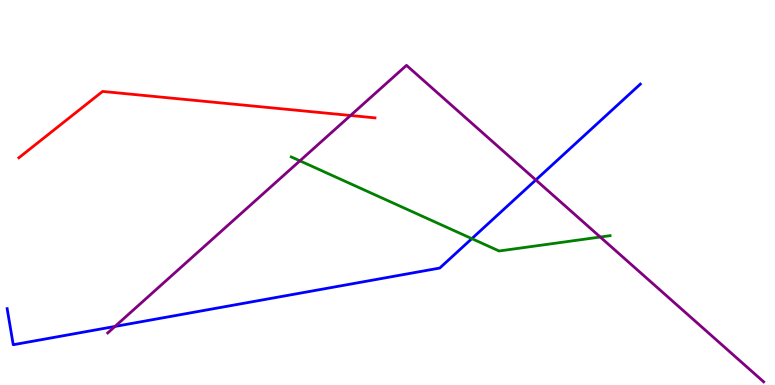[{'lines': ['blue', 'red'], 'intersections': []}, {'lines': ['green', 'red'], 'intersections': []}, {'lines': ['purple', 'red'], 'intersections': [{'x': 4.52, 'y': 7.0}]}, {'lines': ['blue', 'green'], 'intersections': [{'x': 6.09, 'y': 3.8}]}, {'lines': ['blue', 'purple'], 'intersections': [{'x': 1.48, 'y': 1.52}, {'x': 6.91, 'y': 5.33}]}, {'lines': ['green', 'purple'], 'intersections': [{'x': 3.87, 'y': 5.82}, {'x': 7.75, 'y': 3.84}]}]